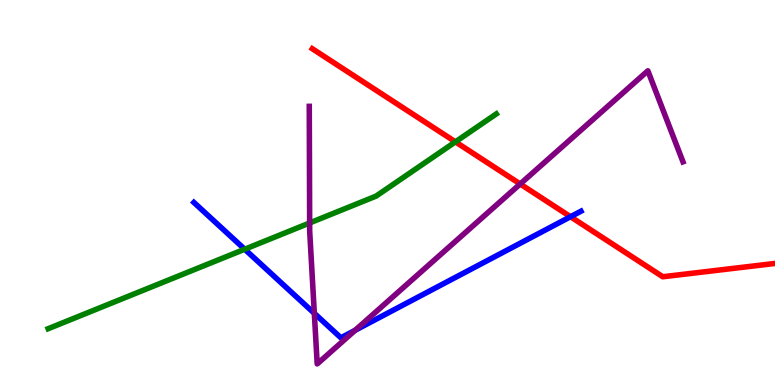[{'lines': ['blue', 'red'], 'intersections': [{'x': 7.36, 'y': 4.37}]}, {'lines': ['green', 'red'], 'intersections': [{'x': 5.88, 'y': 6.32}]}, {'lines': ['purple', 'red'], 'intersections': [{'x': 6.71, 'y': 5.22}]}, {'lines': ['blue', 'green'], 'intersections': [{'x': 3.16, 'y': 3.53}]}, {'lines': ['blue', 'purple'], 'intersections': [{'x': 4.06, 'y': 1.86}, {'x': 4.58, 'y': 1.42}]}, {'lines': ['green', 'purple'], 'intersections': [{'x': 4.0, 'y': 4.21}]}]